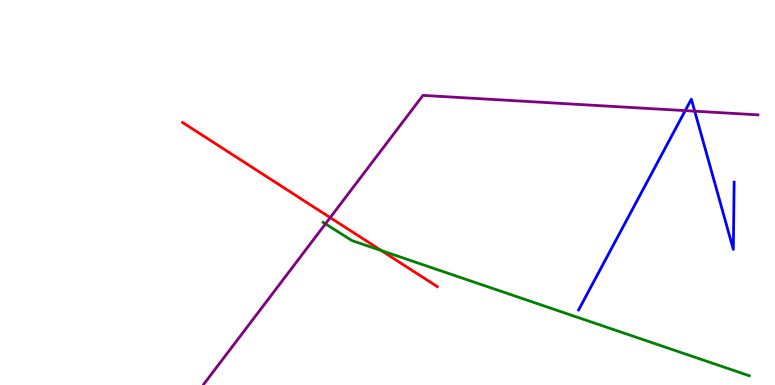[{'lines': ['blue', 'red'], 'intersections': []}, {'lines': ['green', 'red'], 'intersections': [{'x': 4.92, 'y': 3.49}]}, {'lines': ['purple', 'red'], 'intersections': [{'x': 4.26, 'y': 4.35}]}, {'lines': ['blue', 'green'], 'intersections': []}, {'lines': ['blue', 'purple'], 'intersections': [{'x': 8.84, 'y': 7.13}, {'x': 8.96, 'y': 7.11}]}, {'lines': ['green', 'purple'], 'intersections': [{'x': 4.2, 'y': 4.19}]}]